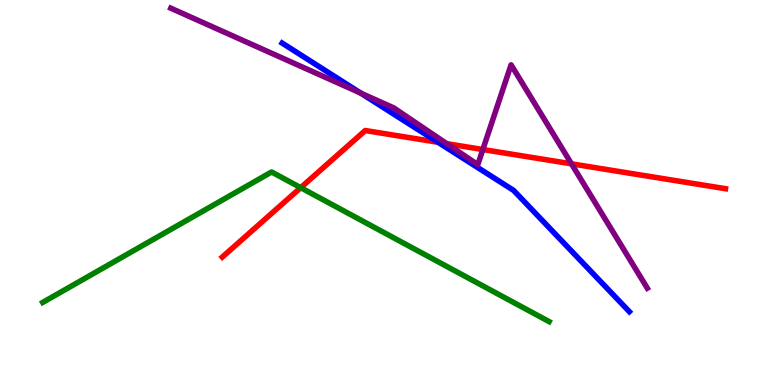[{'lines': ['blue', 'red'], 'intersections': [{'x': 5.65, 'y': 6.3}]}, {'lines': ['green', 'red'], 'intersections': [{'x': 3.88, 'y': 5.13}]}, {'lines': ['purple', 'red'], 'intersections': [{'x': 5.76, 'y': 6.27}, {'x': 6.23, 'y': 6.12}, {'x': 7.37, 'y': 5.74}]}, {'lines': ['blue', 'green'], 'intersections': []}, {'lines': ['blue', 'purple'], 'intersections': [{'x': 4.66, 'y': 7.58}]}, {'lines': ['green', 'purple'], 'intersections': []}]